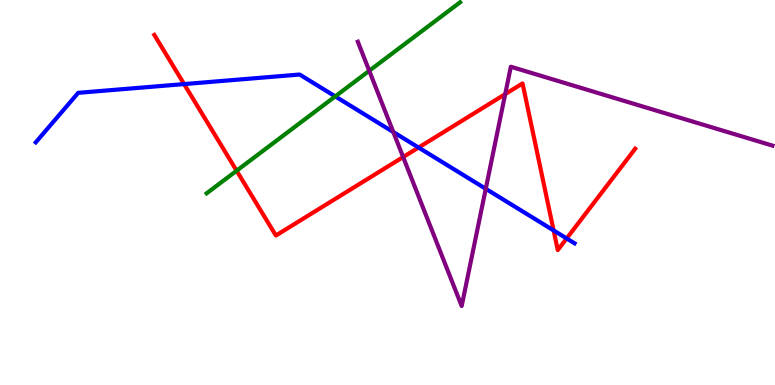[{'lines': ['blue', 'red'], 'intersections': [{'x': 2.38, 'y': 7.82}, {'x': 5.4, 'y': 6.17}, {'x': 7.14, 'y': 4.01}, {'x': 7.31, 'y': 3.81}]}, {'lines': ['green', 'red'], 'intersections': [{'x': 3.05, 'y': 5.57}]}, {'lines': ['purple', 'red'], 'intersections': [{'x': 5.2, 'y': 5.92}, {'x': 6.52, 'y': 7.56}]}, {'lines': ['blue', 'green'], 'intersections': [{'x': 4.33, 'y': 7.5}]}, {'lines': ['blue', 'purple'], 'intersections': [{'x': 5.08, 'y': 6.57}, {'x': 6.27, 'y': 5.1}]}, {'lines': ['green', 'purple'], 'intersections': [{'x': 4.76, 'y': 8.16}]}]